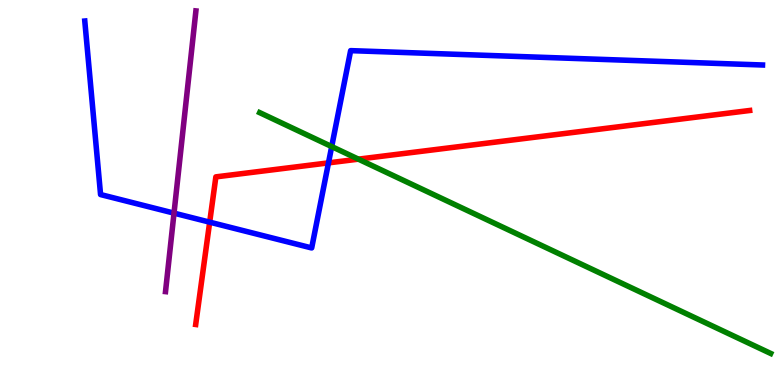[{'lines': ['blue', 'red'], 'intersections': [{'x': 2.71, 'y': 4.23}, {'x': 4.24, 'y': 5.77}]}, {'lines': ['green', 'red'], 'intersections': [{'x': 4.62, 'y': 5.87}]}, {'lines': ['purple', 'red'], 'intersections': []}, {'lines': ['blue', 'green'], 'intersections': [{'x': 4.28, 'y': 6.19}]}, {'lines': ['blue', 'purple'], 'intersections': [{'x': 2.25, 'y': 4.46}]}, {'lines': ['green', 'purple'], 'intersections': []}]